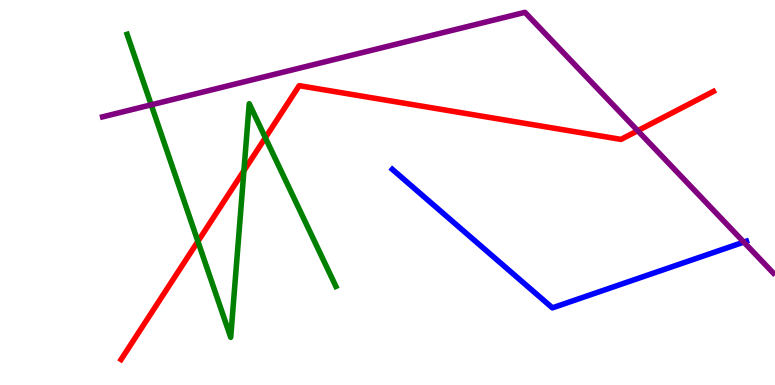[{'lines': ['blue', 'red'], 'intersections': []}, {'lines': ['green', 'red'], 'intersections': [{'x': 2.55, 'y': 3.73}, {'x': 3.15, 'y': 5.57}, {'x': 3.42, 'y': 6.42}]}, {'lines': ['purple', 'red'], 'intersections': [{'x': 8.23, 'y': 6.6}]}, {'lines': ['blue', 'green'], 'intersections': []}, {'lines': ['blue', 'purple'], 'intersections': [{'x': 9.6, 'y': 3.71}]}, {'lines': ['green', 'purple'], 'intersections': [{'x': 1.95, 'y': 7.28}]}]